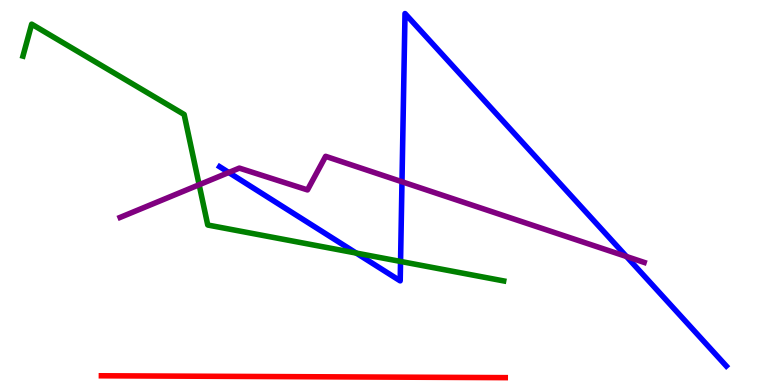[{'lines': ['blue', 'red'], 'intersections': []}, {'lines': ['green', 'red'], 'intersections': []}, {'lines': ['purple', 'red'], 'intersections': []}, {'lines': ['blue', 'green'], 'intersections': [{'x': 4.6, 'y': 3.43}, {'x': 5.17, 'y': 3.21}]}, {'lines': ['blue', 'purple'], 'intersections': [{'x': 2.95, 'y': 5.52}, {'x': 5.19, 'y': 5.28}, {'x': 8.08, 'y': 3.34}]}, {'lines': ['green', 'purple'], 'intersections': [{'x': 2.57, 'y': 5.2}]}]